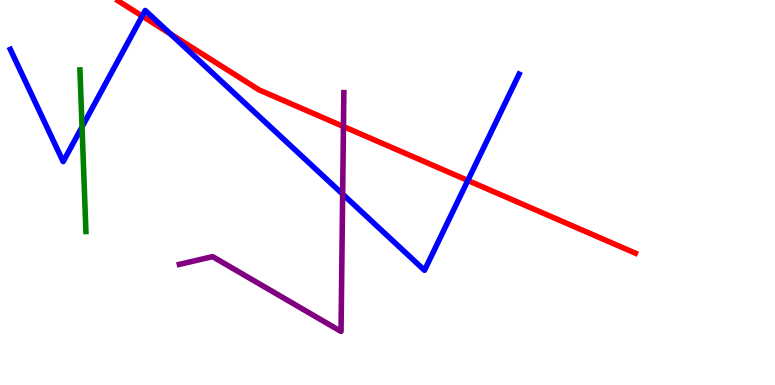[{'lines': ['blue', 'red'], 'intersections': [{'x': 1.83, 'y': 9.58}, {'x': 2.2, 'y': 9.12}, {'x': 6.04, 'y': 5.31}]}, {'lines': ['green', 'red'], 'intersections': []}, {'lines': ['purple', 'red'], 'intersections': [{'x': 4.43, 'y': 6.71}]}, {'lines': ['blue', 'green'], 'intersections': [{'x': 1.06, 'y': 6.7}]}, {'lines': ['blue', 'purple'], 'intersections': [{'x': 4.42, 'y': 4.96}]}, {'lines': ['green', 'purple'], 'intersections': []}]